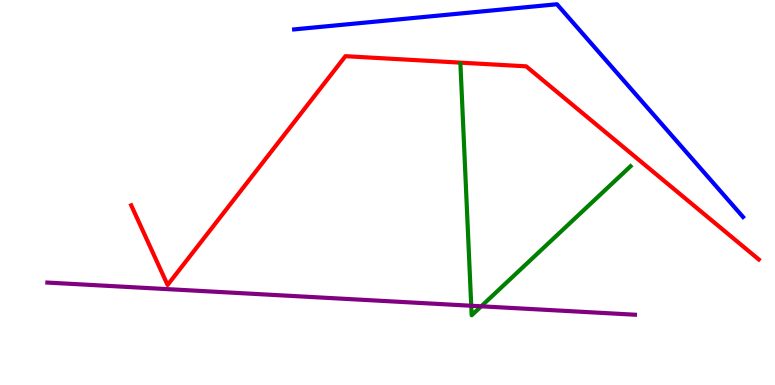[{'lines': ['blue', 'red'], 'intersections': []}, {'lines': ['green', 'red'], 'intersections': []}, {'lines': ['purple', 'red'], 'intersections': []}, {'lines': ['blue', 'green'], 'intersections': []}, {'lines': ['blue', 'purple'], 'intersections': []}, {'lines': ['green', 'purple'], 'intersections': [{'x': 6.08, 'y': 2.06}, {'x': 6.21, 'y': 2.04}]}]